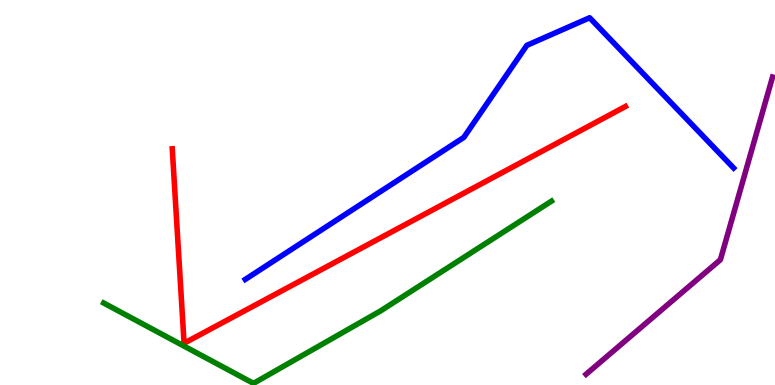[{'lines': ['blue', 'red'], 'intersections': []}, {'lines': ['green', 'red'], 'intersections': []}, {'lines': ['purple', 'red'], 'intersections': []}, {'lines': ['blue', 'green'], 'intersections': []}, {'lines': ['blue', 'purple'], 'intersections': []}, {'lines': ['green', 'purple'], 'intersections': []}]